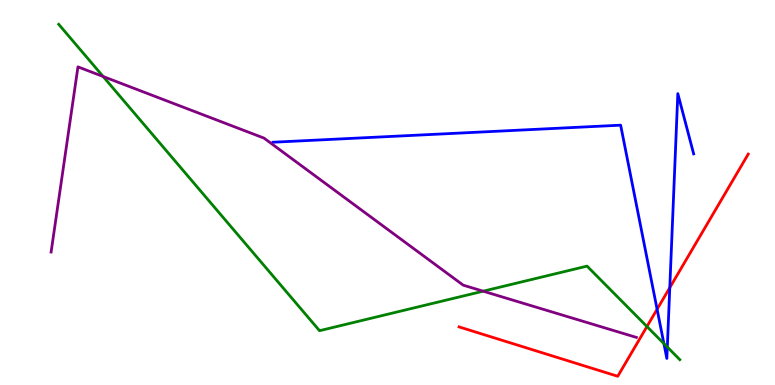[{'lines': ['blue', 'red'], 'intersections': [{'x': 8.48, 'y': 1.97}, {'x': 8.64, 'y': 2.53}]}, {'lines': ['green', 'red'], 'intersections': [{'x': 8.35, 'y': 1.52}]}, {'lines': ['purple', 'red'], 'intersections': []}, {'lines': ['blue', 'green'], 'intersections': [{'x': 8.57, 'y': 1.07}, {'x': 8.61, 'y': 0.985}]}, {'lines': ['blue', 'purple'], 'intersections': []}, {'lines': ['green', 'purple'], 'intersections': [{'x': 1.33, 'y': 8.01}, {'x': 6.23, 'y': 2.44}]}]